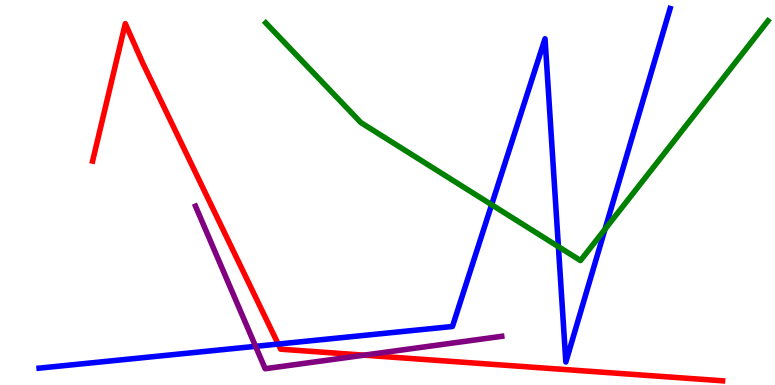[{'lines': ['blue', 'red'], 'intersections': [{'x': 3.59, 'y': 1.06}]}, {'lines': ['green', 'red'], 'intersections': []}, {'lines': ['purple', 'red'], 'intersections': [{'x': 4.7, 'y': 0.775}]}, {'lines': ['blue', 'green'], 'intersections': [{'x': 6.34, 'y': 4.68}, {'x': 7.21, 'y': 3.59}, {'x': 7.81, 'y': 4.05}]}, {'lines': ['blue', 'purple'], 'intersections': [{'x': 3.3, 'y': 1.0}]}, {'lines': ['green', 'purple'], 'intersections': []}]